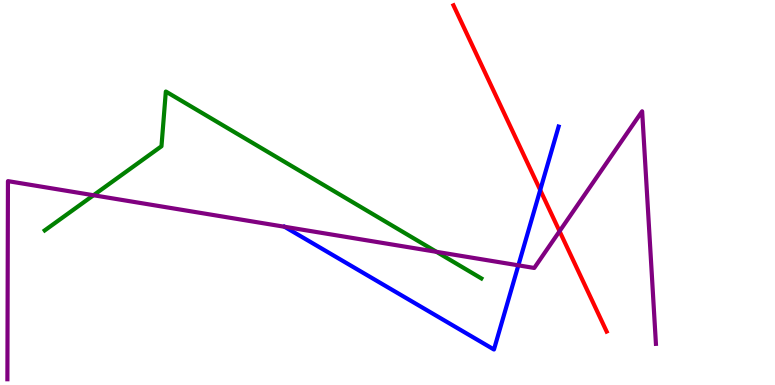[{'lines': ['blue', 'red'], 'intersections': [{'x': 6.97, 'y': 5.06}]}, {'lines': ['green', 'red'], 'intersections': []}, {'lines': ['purple', 'red'], 'intersections': [{'x': 7.22, 'y': 3.99}]}, {'lines': ['blue', 'green'], 'intersections': []}, {'lines': ['blue', 'purple'], 'intersections': [{'x': 6.69, 'y': 3.11}]}, {'lines': ['green', 'purple'], 'intersections': [{'x': 1.21, 'y': 4.93}, {'x': 5.63, 'y': 3.46}]}]